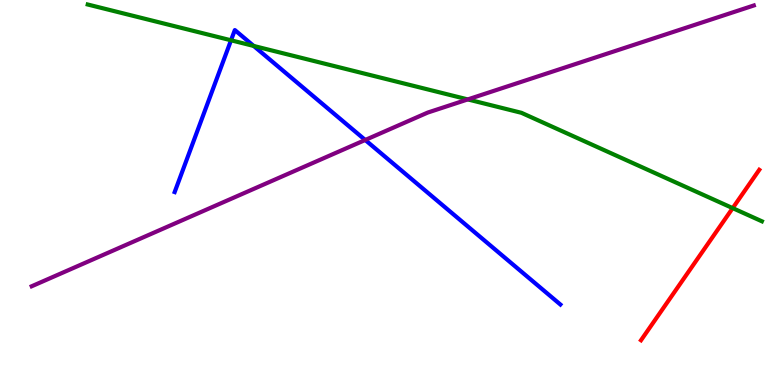[{'lines': ['blue', 'red'], 'intersections': []}, {'lines': ['green', 'red'], 'intersections': [{'x': 9.45, 'y': 4.59}]}, {'lines': ['purple', 'red'], 'intersections': []}, {'lines': ['blue', 'green'], 'intersections': [{'x': 2.98, 'y': 8.95}, {'x': 3.27, 'y': 8.81}]}, {'lines': ['blue', 'purple'], 'intersections': [{'x': 4.71, 'y': 6.36}]}, {'lines': ['green', 'purple'], 'intersections': [{'x': 6.04, 'y': 7.42}]}]